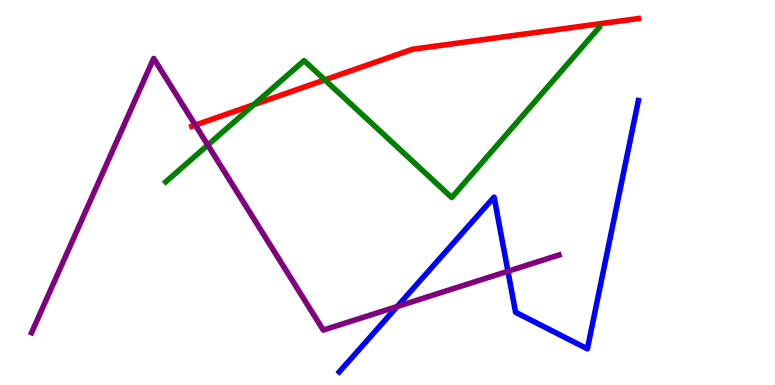[{'lines': ['blue', 'red'], 'intersections': []}, {'lines': ['green', 'red'], 'intersections': [{'x': 3.28, 'y': 7.28}, {'x': 4.19, 'y': 7.93}]}, {'lines': ['purple', 'red'], 'intersections': [{'x': 2.52, 'y': 6.75}]}, {'lines': ['blue', 'green'], 'intersections': []}, {'lines': ['blue', 'purple'], 'intersections': [{'x': 5.13, 'y': 2.04}, {'x': 6.55, 'y': 2.95}]}, {'lines': ['green', 'purple'], 'intersections': [{'x': 2.68, 'y': 6.23}]}]